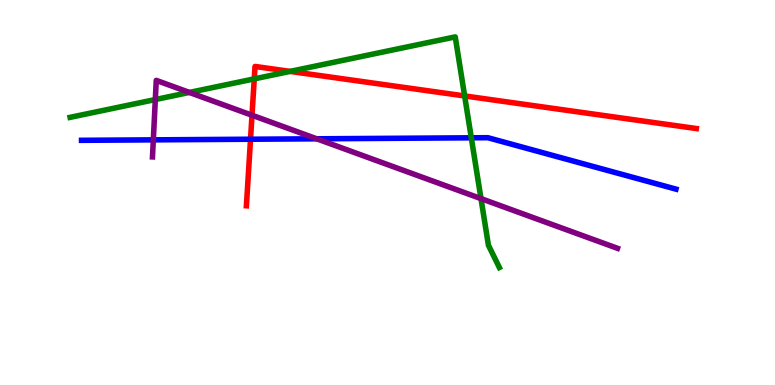[{'lines': ['blue', 'red'], 'intersections': [{'x': 3.23, 'y': 6.38}]}, {'lines': ['green', 'red'], 'intersections': [{'x': 3.28, 'y': 7.95}, {'x': 3.74, 'y': 8.15}, {'x': 6.0, 'y': 7.51}]}, {'lines': ['purple', 'red'], 'intersections': [{'x': 3.25, 'y': 7.01}]}, {'lines': ['blue', 'green'], 'intersections': [{'x': 6.08, 'y': 6.42}]}, {'lines': ['blue', 'purple'], 'intersections': [{'x': 1.98, 'y': 6.37}, {'x': 4.09, 'y': 6.39}]}, {'lines': ['green', 'purple'], 'intersections': [{'x': 2.0, 'y': 7.41}, {'x': 2.44, 'y': 7.6}, {'x': 6.21, 'y': 4.84}]}]